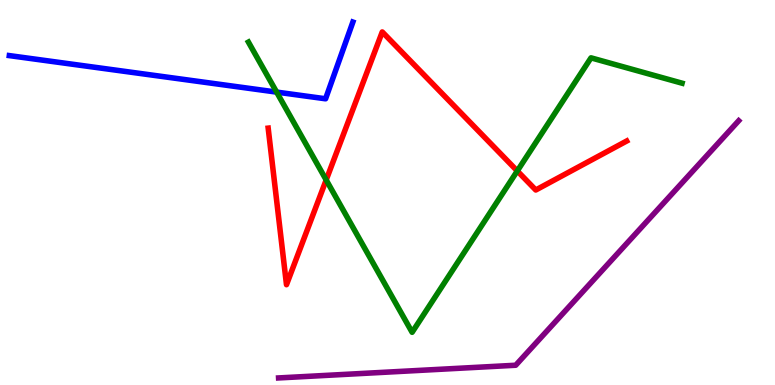[{'lines': ['blue', 'red'], 'intersections': []}, {'lines': ['green', 'red'], 'intersections': [{'x': 4.21, 'y': 5.33}, {'x': 6.67, 'y': 5.56}]}, {'lines': ['purple', 'red'], 'intersections': []}, {'lines': ['blue', 'green'], 'intersections': [{'x': 3.57, 'y': 7.61}]}, {'lines': ['blue', 'purple'], 'intersections': []}, {'lines': ['green', 'purple'], 'intersections': []}]